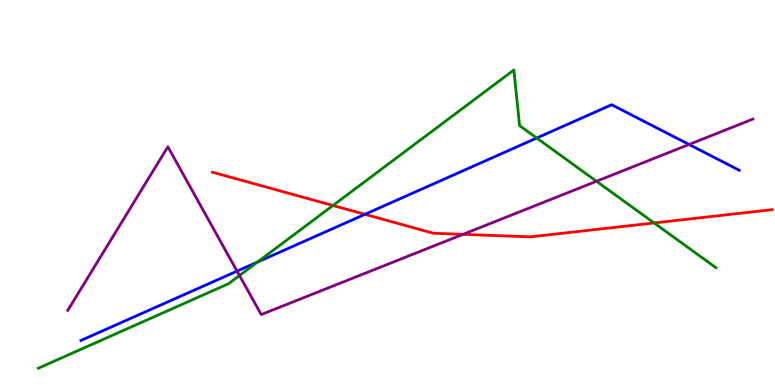[{'lines': ['blue', 'red'], 'intersections': [{'x': 4.71, 'y': 4.43}]}, {'lines': ['green', 'red'], 'intersections': [{'x': 4.3, 'y': 4.66}, {'x': 8.44, 'y': 4.21}]}, {'lines': ['purple', 'red'], 'intersections': [{'x': 5.97, 'y': 3.91}]}, {'lines': ['blue', 'green'], 'intersections': [{'x': 3.32, 'y': 3.19}, {'x': 6.93, 'y': 6.41}]}, {'lines': ['blue', 'purple'], 'intersections': [{'x': 3.06, 'y': 2.96}, {'x': 8.89, 'y': 6.25}]}, {'lines': ['green', 'purple'], 'intersections': [{'x': 3.09, 'y': 2.84}, {'x': 7.7, 'y': 5.29}]}]